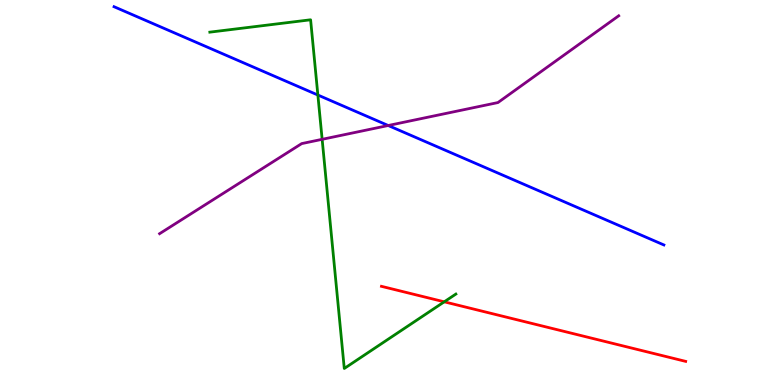[{'lines': ['blue', 'red'], 'intersections': []}, {'lines': ['green', 'red'], 'intersections': [{'x': 5.73, 'y': 2.16}]}, {'lines': ['purple', 'red'], 'intersections': []}, {'lines': ['blue', 'green'], 'intersections': [{'x': 4.1, 'y': 7.53}]}, {'lines': ['blue', 'purple'], 'intersections': [{'x': 5.01, 'y': 6.74}]}, {'lines': ['green', 'purple'], 'intersections': [{'x': 4.16, 'y': 6.38}]}]